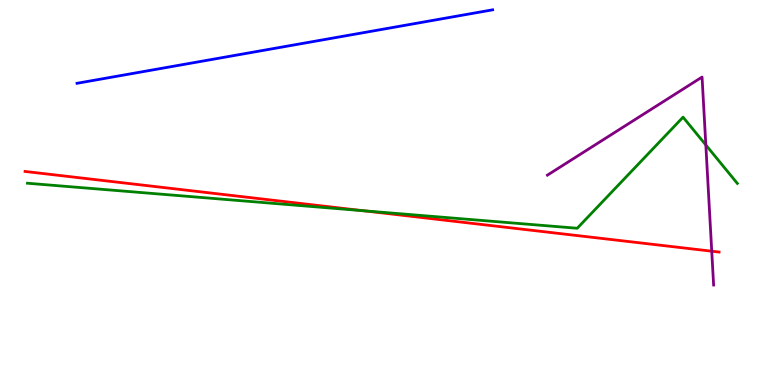[{'lines': ['blue', 'red'], 'intersections': []}, {'lines': ['green', 'red'], 'intersections': [{'x': 4.69, 'y': 4.53}]}, {'lines': ['purple', 'red'], 'intersections': [{'x': 9.18, 'y': 3.48}]}, {'lines': ['blue', 'green'], 'intersections': []}, {'lines': ['blue', 'purple'], 'intersections': []}, {'lines': ['green', 'purple'], 'intersections': [{'x': 9.11, 'y': 6.23}]}]